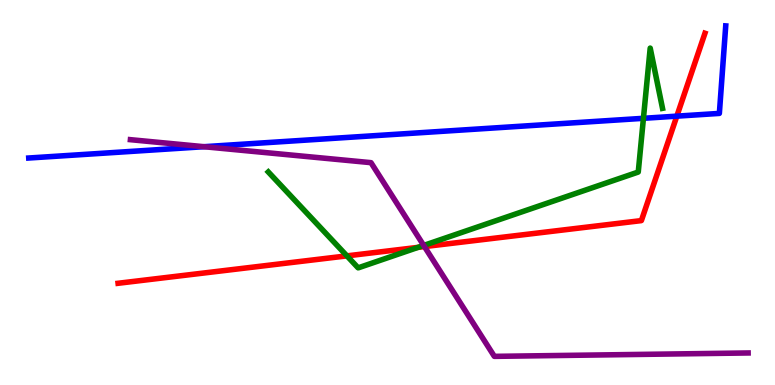[{'lines': ['blue', 'red'], 'intersections': [{'x': 8.73, 'y': 6.98}]}, {'lines': ['green', 'red'], 'intersections': [{'x': 4.48, 'y': 3.35}, {'x': 5.4, 'y': 3.58}]}, {'lines': ['purple', 'red'], 'intersections': [{'x': 5.48, 'y': 3.6}]}, {'lines': ['blue', 'green'], 'intersections': [{'x': 8.3, 'y': 6.93}]}, {'lines': ['blue', 'purple'], 'intersections': [{'x': 2.63, 'y': 6.19}]}, {'lines': ['green', 'purple'], 'intersections': [{'x': 5.47, 'y': 3.62}]}]